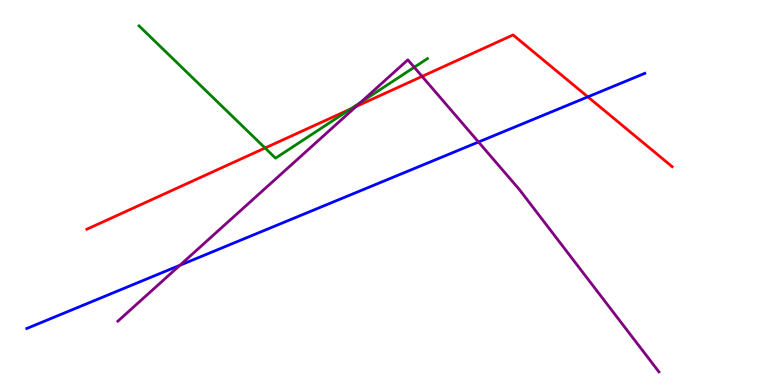[{'lines': ['blue', 'red'], 'intersections': [{'x': 7.59, 'y': 7.48}]}, {'lines': ['green', 'red'], 'intersections': [{'x': 3.42, 'y': 6.16}, {'x': 4.52, 'y': 7.17}]}, {'lines': ['purple', 'red'], 'intersections': [{'x': 4.59, 'y': 7.23}, {'x': 5.45, 'y': 8.02}]}, {'lines': ['blue', 'green'], 'intersections': []}, {'lines': ['blue', 'purple'], 'intersections': [{'x': 2.32, 'y': 3.11}, {'x': 6.17, 'y': 6.31}]}, {'lines': ['green', 'purple'], 'intersections': [{'x': 4.65, 'y': 7.34}, {'x': 5.34, 'y': 8.25}]}]